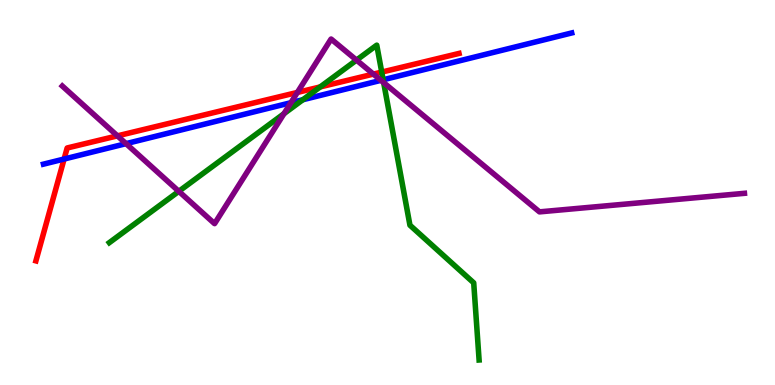[{'lines': ['blue', 'red'], 'intersections': [{'x': 0.827, 'y': 5.87}]}, {'lines': ['green', 'red'], 'intersections': [{'x': 4.13, 'y': 7.74}, {'x': 4.93, 'y': 8.13}]}, {'lines': ['purple', 'red'], 'intersections': [{'x': 1.52, 'y': 6.47}, {'x': 3.84, 'y': 7.6}, {'x': 4.82, 'y': 8.08}]}, {'lines': ['blue', 'green'], 'intersections': [{'x': 3.91, 'y': 7.41}, {'x': 4.94, 'y': 7.93}]}, {'lines': ['blue', 'purple'], 'intersections': [{'x': 1.63, 'y': 6.27}, {'x': 3.75, 'y': 7.33}, {'x': 4.91, 'y': 7.91}]}, {'lines': ['green', 'purple'], 'intersections': [{'x': 2.31, 'y': 5.03}, {'x': 3.66, 'y': 7.05}, {'x': 4.6, 'y': 8.44}, {'x': 4.95, 'y': 7.85}]}]